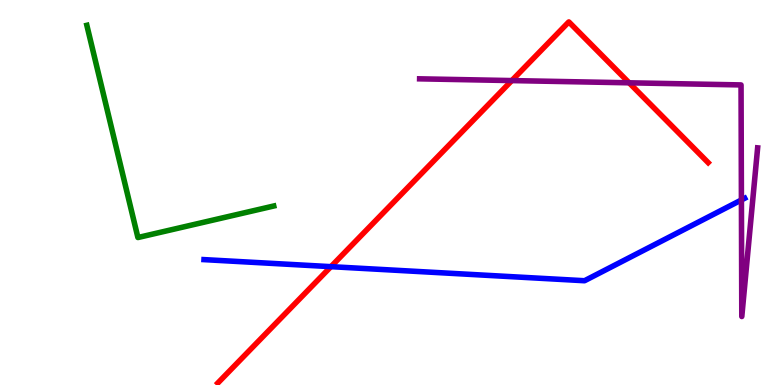[{'lines': ['blue', 'red'], 'intersections': [{'x': 4.27, 'y': 3.07}]}, {'lines': ['green', 'red'], 'intersections': []}, {'lines': ['purple', 'red'], 'intersections': [{'x': 6.6, 'y': 7.91}, {'x': 8.12, 'y': 7.85}]}, {'lines': ['blue', 'green'], 'intersections': []}, {'lines': ['blue', 'purple'], 'intersections': [{'x': 9.57, 'y': 4.81}]}, {'lines': ['green', 'purple'], 'intersections': []}]